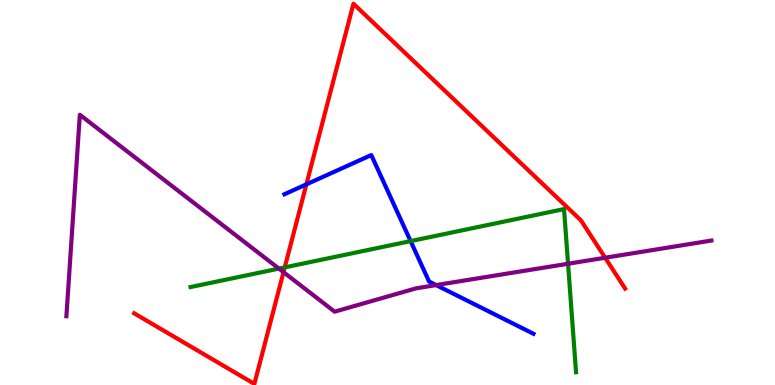[{'lines': ['blue', 'red'], 'intersections': [{'x': 3.95, 'y': 5.21}]}, {'lines': ['green', 'red'], 'intersections': [{'x': 3.67, 'y': 3.05}]}, {'lines': ['purple', 'red'], 'intersections': [{'x': 3.66, 'y': 2.93}, {'x': 7.81, 'y': 3.31}]}, {'lines': ['blue', 'green'], 'intersections': [{'x': 5.3, 'y': 3.74}]}, {'lines': ['blue', 'purple'], 'intersections': [{'x': 5.63, 'y': 2.6}]}, {'lines': ['green', 'purple'], 'intersections': [{'x': 3.6, 'y': 3.02}, {'x': 7.33, 'y': 3.15}]}]